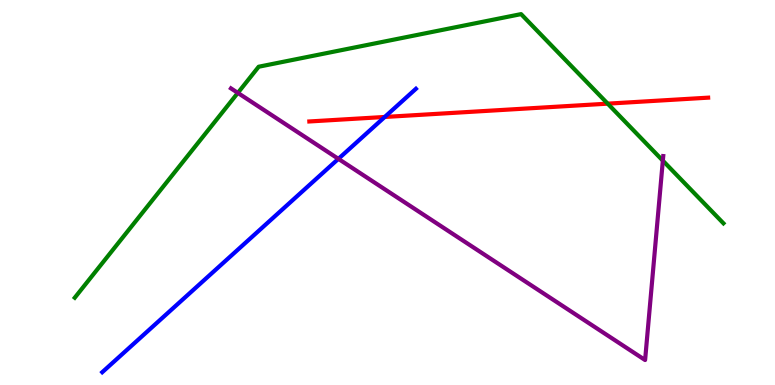[{'lines': ['blue', 'red'], 'intersections': [{'x': 4.96, 'y': 6.96}]}, {'lines': ['green', 'red'], 'intersections': [{'x': 7.84, 'y': 7.31}]}, {'lines': ['purple', 'red'], 'intersections': []}, {'lines': ['blue', 'green'], 'intersections': []}, {'lines': ['blue', 'purple'], 'intersections': [{'x': 4.37, 'y': 5.87}]}, {'lines': ['green', 'purple'], 'intersections': [{'x': 3.07, 'y': 7.59}, {'x': 8.55, 'y': 5.83}]}]